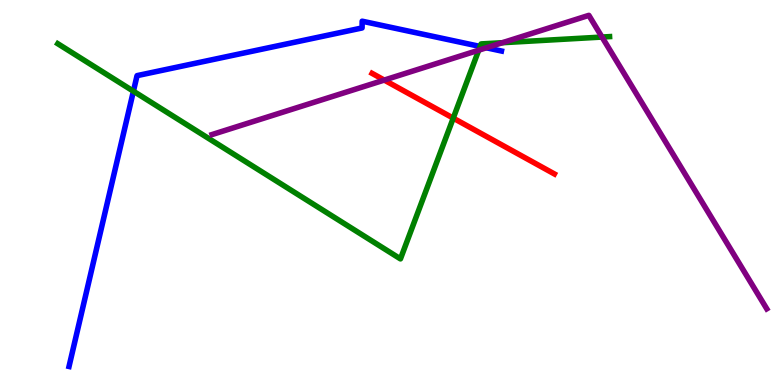[{'lines': ['blue', 'red'], 'intersections': []}, {'lines': ['green', 'red'], 'intersections': [{'x': 5.85, 'y': 6.93}]}, {'lines': ['purple', 'red'], 'intersections': [{'x': 4.96, 'y': 7.92}]}, {'lines': ['blue', 'green'], 'intersections': [{'x': 1.72, 'y': 7.63}, {'x': 6.2, 'y': 8.79}]}, {'lines': ['blue', 'purple'], 'intersections': [{'x': 6.28, 'y': 8.76}]}, {'lines': ['green', 'purple'], 'intersections': [{'x': 6.18, 'y': 8.7}, {'x': 6.48, 'y': 8.89}, {'x': 7.77, 'y': 9.04}]}]